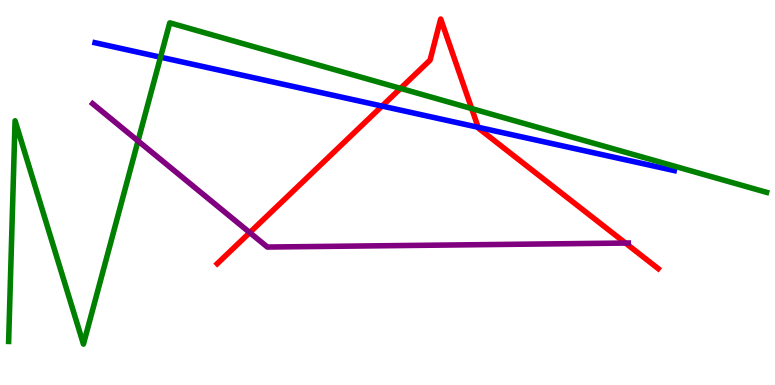[{'lines': ['blue', 'red'], 'intersections': [{'x': 4.93, 'y': 7.24}, {'x': 6.17, 'y': 6.69}]}, {'lines': ['green', 'red'], 'intersections': [{'x': 5.17, 'y': 7.7}, {'x': 6.09, 'y': 7.18}]}, {'lines': ['purple', 'red'], 'intersections': [{'x': 3.22, 'y': 3.96}, {'x': 8.07, 'y': 3.69}]}, {'lines': ['blue', 'green'], 'intersections': [{'x': 2.07, 'y': 8.51}]}, {'lines': ['blue', 'purple'], 'intersections': []}, {'lines': ['green', 'purple'], 'intersections': [{'x': 1.78, 'y': 6.34}]}]